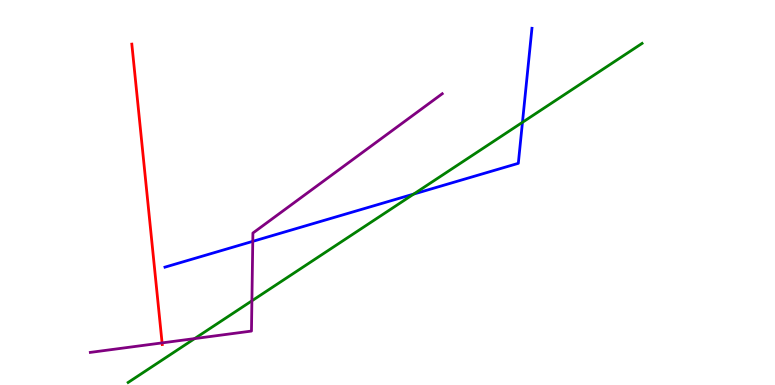[{'lines': ['blue', 'red'], 'intersections': []}, {'lines': ['green', 'red'], 'intersections': []}, {'lines': ['purple', 'red'], 'intersections': [{'x': 2.09, 'y': 1.09}]}, {'lines': ['blue', 'green'], 'intersections': [{'x': 5.34, 'y': 4.96}, {'x': 6.74, 'y': 6.82}]}, {'lines': ['blue', 'purple'], 'intersections': [{'x': 3.26, 'y': 3.73}]}, {'lines': ['green', 'purple'], 'intersections': [{'x': 2.51, 'y': 1.21}, {'x': 3.25, 'y': 2.19}]}]